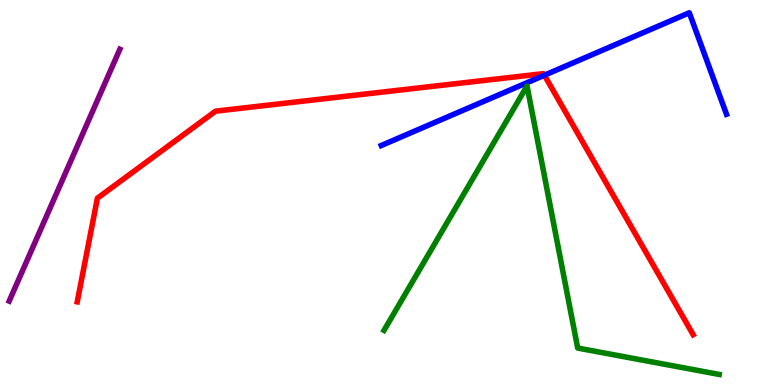[{'lines': ['blue', 'red'], 'intersections': [{'x': 7.02, 'y': 8.05}]}, {'lines': ['green', 'red'], 'intersections': []}, {'lines': ['purple', 'red'], 'intersections': []}, {'lines': ['blue', 'green'], 'intersections': []}, {'lines': ['blue', 'purple'], 'intersections': []}, {'lines': ['green', 'purple'], 'intersections': []}]